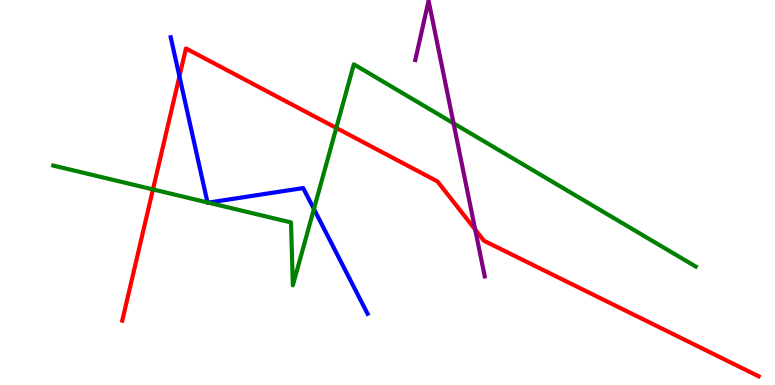[{'lines': ['blue', 'red'], 'intersections': [{'x': 2.32, 'y': 8.02}]}, {'lines': ['green', 'red'], 'intersections': [{'x': 1.97, 'y': 5.08}, {'x': 4.34, 'y': 6.68}]}, {'lines': ['purple', 'red'], 'intersections': [{'x': 6.13, 'y': 4.04}]}, {'lines': ['blue', 'green'], 'intersections': [{'x': 2.68, 'y': 4.74}, {'x': 2.69, 'y': 4.74}, {'x': 4.05, 'y': 4.57}]}, {'lines': ['blue', 'purple'], 'intersections': []}, {'lines': ['green', 'purple'], 'intersections': [{'x': 5.85, 'y': 6.8}]}]